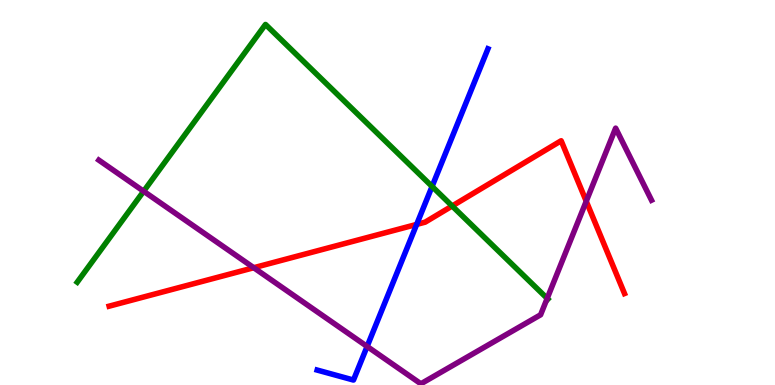[{'lines': ['blue', 'red'], 'intersections': [{'x': 5.38, 'y': 4.17}]}, {'lines': ['green', 'red'], 'intersections': [{'x': 5.83, 'y': 4.65}]}, {'lines': ['purple', 'red'], 'intersections': [{'x': 3.27, 'y': 3.05}, {'x': 7.56, 'y': 4.77}]}, {'lines': ['blue', 'green'], 'intersections': [{'x': 5.58, 'y': 5.16}]}, {'lines': ['blue', 'purple'], 'intersections': [{'x': 4.74, 'y': 1.0}]}, {'lines': ['green', 'purple'], 'intersections': [{'x': 1.85, 'y': 5.03}, {'x': 7.06, 'y': 2.25}]}]